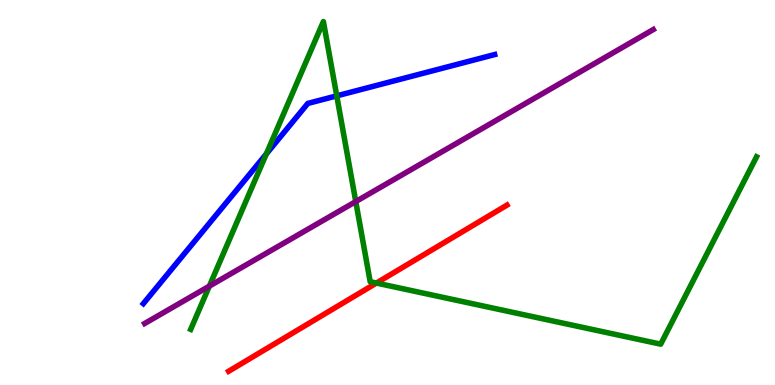[{'lines': ['blue', 'red'], 'intersections': []}, {'lines': ['green', 'red'], 'intersections': [{'x': 4.86, 'y': 2.65}]}, {'lines': ['purple', 'red'], 'intersections': []}, {'lines': ['blue', 'green'], 'intersections': [{'x': 3.44, 'y': 6.0}, {'x': 4.35, 'y': 7.51}]}, {'lines': ['blue', 'purple'], 'intersections': []}, {'lines': ['green', 'purple'], 'intersections': [{'x': 2.7, 'y': 2.57}, {'x': 4.59, 'y': 4.76}]}]